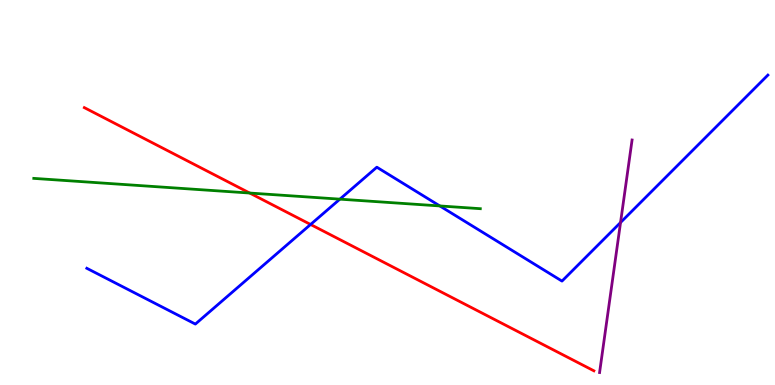[{'lines': ['blue', 'red'], 'intersections': [{'x': 4.01, 'y': 4.17}]}, {'lines': ['green', 'red'], 'intersections': [{'x': 3.22, 'y': 4.99}]}, {'lines': ['purple', 'red'], 'intersections': []}, {'lines': ['blue', 'green'], 'intersections': [{'x': 4.39, 'y': 4.83}, {'x': 5.68, 'y': 4.65}]}, {'lines': ['blue', 'purple'], 'intersections': [{'x': 8.01, 'y': 4.22}]}, {'lines': ['green', 'purple'], 'intersections': []}]